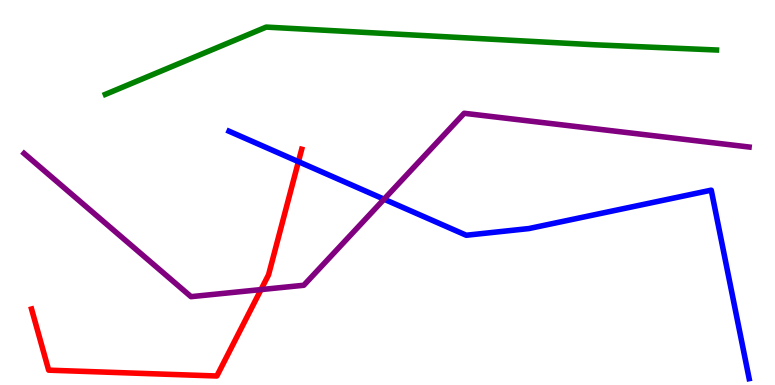[{'lines': ['blue', 'red'], 'intersections': [{'x': 3.85, 'y': 5.8}]}, {'lines': ['green', 'red'], 'intersections': []}, {'lines': ['purple', 'red'], 'intersections': [{'x': 3.37, 'y': 2.48}]}, {'lines': ['blue', 'green'], 'intersections': []}, {'lines': ['blue', 'purple'], 'intersections': [{'x': 4.96, 'y': 4.83}]}, {'lines': ['green', 'purple'], 'intersections': []}]